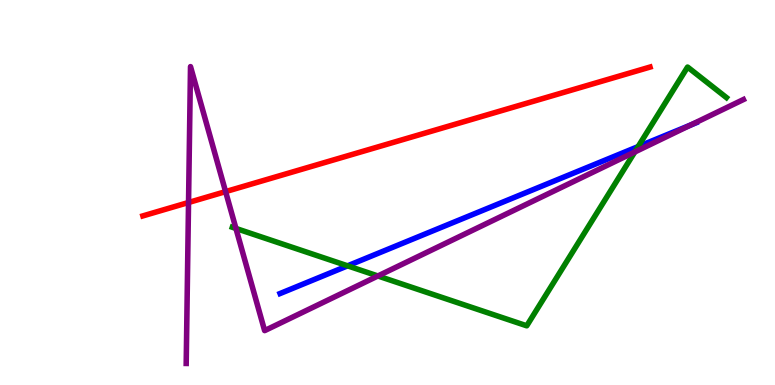[{'lines': ['blue', 'red'], 'intersections': []}, {'lines': ['green', 'red'], 'intersections': []}, {'lines': ['purple', 'red'], 'intersections': [{'x': 2.43, 'y': 4.74}, {'x': 2.91, 'y': 5.02}]}, {'lines': ['blue', 'green'], 'intersections': [{'x': 4.49, 'y': 3.1}, {'x': 8.23, 'y': 6.19}]}, {'lines': ['blue', 'purple'], 'intersections': [{'x': 8.91, 'y': 6.75}]}, {'lines': ['green', 'purple'], 'intersections': [{'x': 3.04, 'y': 4.07}, {'x': 4.88, 'y': 2.83}, {'x': 8.19, 'y': 6.05}]}]